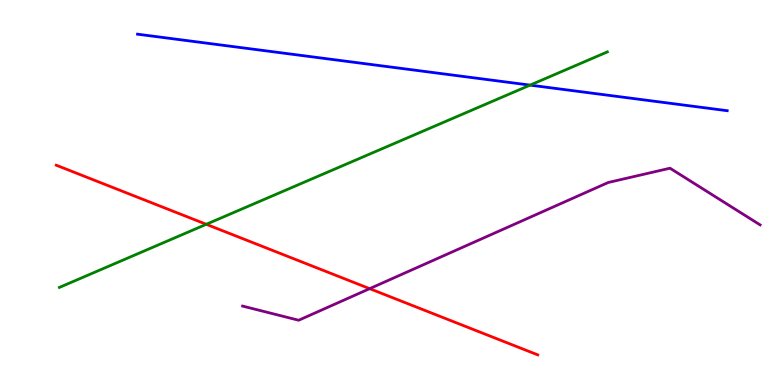[{'lines': ['blue', 'red'], 'intersections': []}, {'lines': ['green', 'red'], 'intersections': [{'x': 2.66, 'y': 4.17}]}, {'lines': ['purple', 'red'], 'intersections': [{'x': 4.77, 'y': 2.5}]}, {'lines': ['blue', 'green'], 'intersections': [{'x': 6.84, 'y': 7.79}]}, {'lines': ['blue', 'purple'], 'intersections': []}, {'lines': ['green', 'purple'], 'intersections': []}]